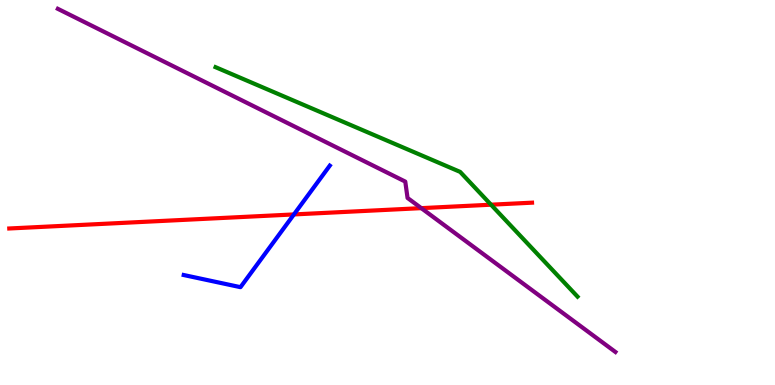[{'lines': ['blue', 'red'], 'intersections': [{'x': 3.79, 'y': 4.43}]}, {'lines': ['green', 'red'], 'intersections': [{'x': 6.34, 'y': 4.68}]}, {'lines': ['purple', 'red'], 'intersections': [{'x': 5.44, 'y': 4.59}]}, {'lines': ['blue', 'green'], 'intersections': []}, {'lines': ['blue', 'purple'], 'intersections': []}, {'lines': ['green', 'purple'], 'intersections': []}]